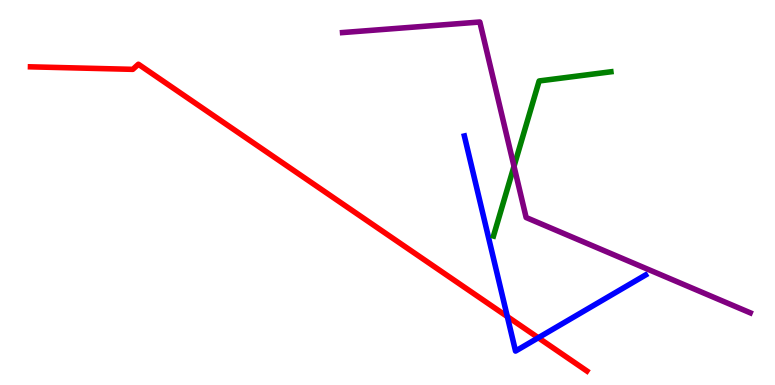[{'lines': ['blue', 'red'], 'intersections': [{'x': 6.55, 'y': 1.78}, {'x': 6.95, 'y': 1.23}]}, {'lines': ['green', 'red'], 'intersections': []}, {'lines': ['purple', 'red'], 'intersections': []}, {'lines': ['blue', 'green'], 'intersections': []}, {'lines': ['blue', 'purple'], 'intersections': []}, {'lines': ['green', 'purple'], 'intersections': [{'x': 6.63, 'y': 5.68}]}]